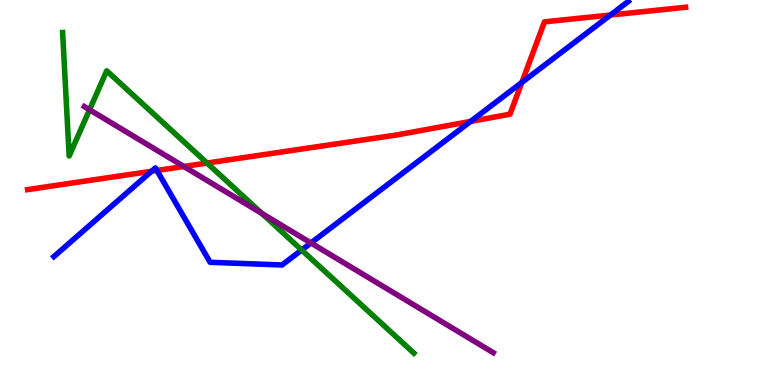[{'lines': ['blue', 'red'], 'intersections': [{'x': 1.96, 'y': 5.55}, {'x': 2.02, 'y': 5.57}, {'x': 6.07, 'y': 6.85}, {'x': 6.73, 'y': 7.86}, {'x': 7.88, 'y': 9.61}]}, {'lines': ['green', 'red'], 'intersections': [{'x': 2.67, 'y': 5.77}]}, {'lines': ['purple', 'red'], 'intersections': [{'x': 2.37, 'y': 5.68}]}, {'lines': ['blue', 'green'], 'intersections': [{'x': 3.89, 'y': 3.51}]}, {'lines': ['blue', 'purple'], 'intersections': [{'x': 4.01, 'y': 3.69}]}, {'lines': ['green', 'purple'], 'intersections': [{'x': 1.16, 'y': 7.15}, {'x': 3.38, 'y': 4.46}]}]